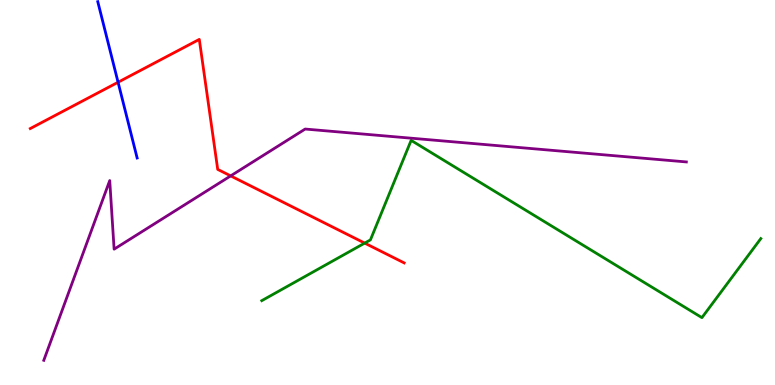[{'lines': ['blue', 'red'], 'intersections': [{'x': 1.52, 'y': 7.86}]}, {'lines': ['green', 'red'], 'intersections': [{'x': 4.71, 'y': 3.69}]}, {'lines': ['purple', 'red'], 'intersections': [{'x': 2.98, 'y': 5.43}]}, {'lines': ['blue', 'green'], 'intersections': []}, {'lines': ['blue', 'purple'], 'intersections': []}, {'lines': ['green', 'purple'], 'intersections': []}]